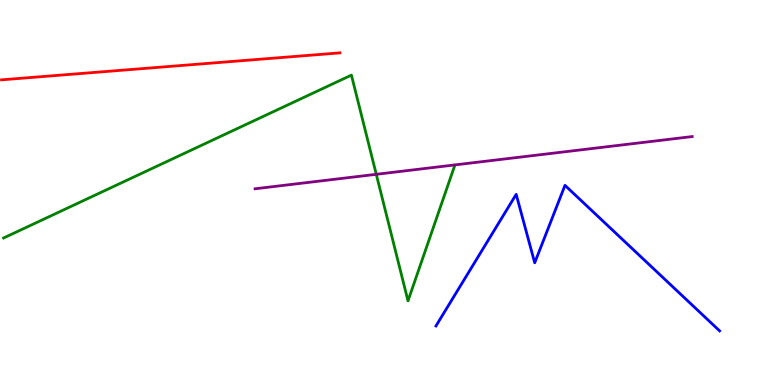[{'lines': ['blue', 'red'], 'intersections': []}, {'lines': ['green', 'red'], 'intersections': []}, {'lines': ['purple', 'red'], 'intersections': []}, {'lines': ['blue', 'green'], 'intersections': []}, {'lines': ['blue', 'purple'], 'intersections': []}, {'lines': ['green', 'purple'], 'intersections': [{'x': 4.86, 'y': 5.47}]}]